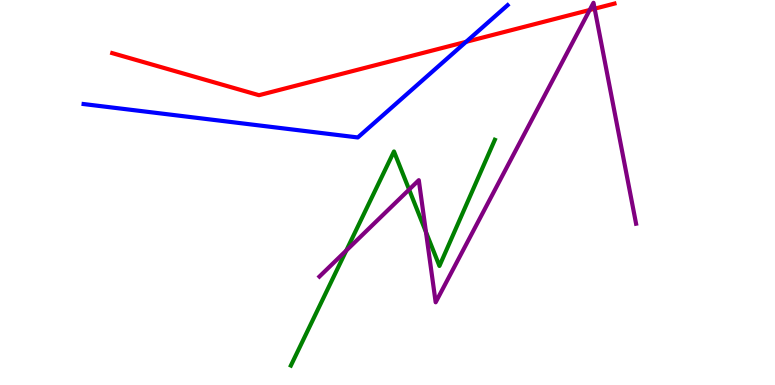[{'lines': ['blue', 'red'], 'intersections': [{'x': 6.01, 'y': 8.91}]}, {'lines': ['green', 'red'], 'intersections': []}, {'lines': ['purple', 'red'], 'intersections': [{'x': 7.61, 'y': 9.74}, {'x': 7.67, 'y': 9.77}]}, {'lines': ['blue', 'green'], 'intersections': []}, {'lines': ['blue', 'purple'], 'intersections': []}, {'lines': ['green', 'purple'], 'intersections': [{'x': 4.47, 'y': 3.49}, {'x': 5.28, 'y': 5.08}, {'x': 5.5, 'y': 3.97}]}]